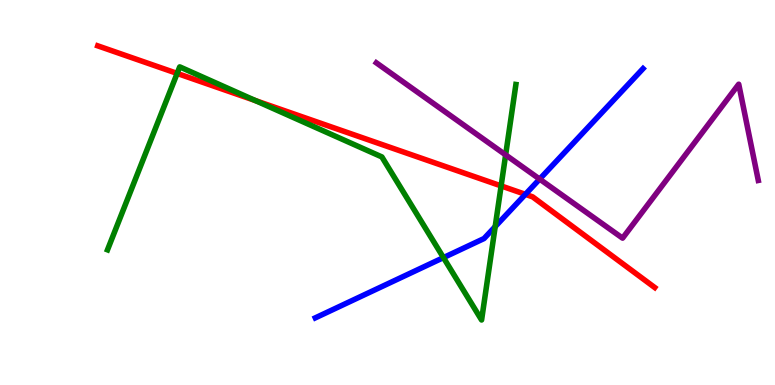[{'lines': ['blue', 'red'], 'intersections': [{'x': 6.78, 'y': 4.95}]}, {'lines': ['green', 'red'], 'intersections': [{'x': 2.29, 'y': 8.09}, {'x': 3.3, 'y': 7.39}, {'x': 6.47, 'y': 5.17}]}, {'lines': ['purple', 'red'], 'intersections': []}, {'lines': ['blue', 'green'], 'intersections': [{'x': 5.72, 'y': 3.31}, {'x': 6.39, 'y': 4.11}]}, {'lines': ['blue', 'purple'], 'intersections': [{'x': 6.96, 'y': 5.35}]}, {'lines': ['green', 'purple'], 'intersections': [{'x': 6.52, 'y': 5.98}]}]